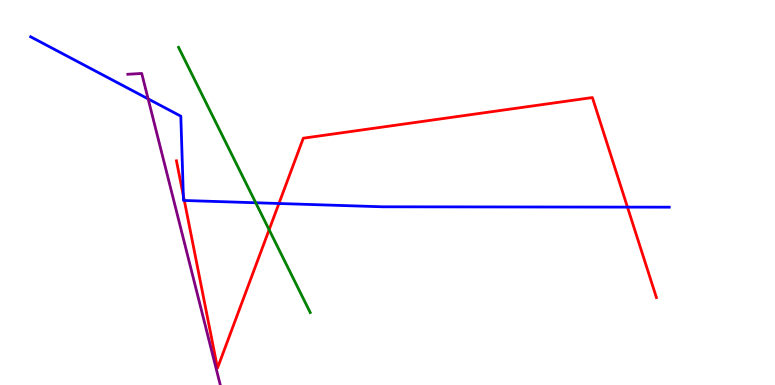[{'lines': ['blue', 'red'], 'intersections': [{'x': 2.37, 'y': 4.92}, {'x': 2.38, 'y': 4.79}, {'x': 3.6, 'y': 4.71}, {'x': 8.1, 'y': 4.62}]}, {'lines': ['green', 'red'], 'intersections': [{'x': 3.47, 'y': 4.03}]}, {'lines': ['purple', 'red'], 'intersections': []}, {'lines': ['blue', 'green'], 'intersections': [{'x': 3.3, 'y': 4.73}]}, {'lines': ['blue', 'purple'], 'intersections': [{'x': 1.91, 'y': 7.43}]}, {'lines': ['green', 'purple'], 'intersections': []}]